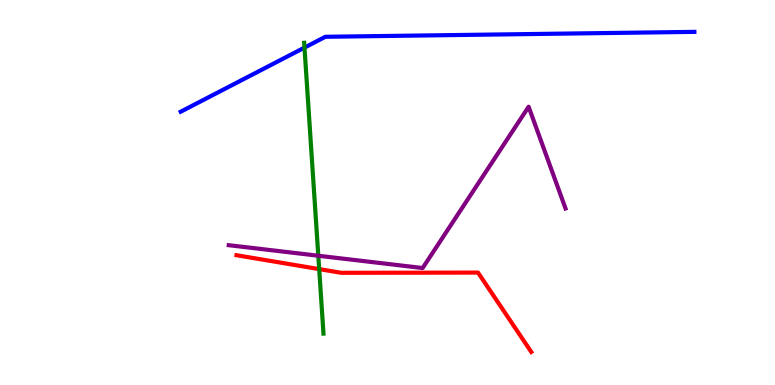[{'lines': ['blue', 'red'], 'intersections': []}, {'lines': ['green', 'red'], 'intersections': [{'x': 4.12, 'y': 3.01}]}, {'lines': ['purple', 'red'], 'intersections': []}, {'lines': ['blue', 'green'], 'intersections': [{'x': 3.93, 'y': 8.76}]}, {'lines': ['blue', 'purple'], 'intersections': []}, {'lines': ['green', 'purple'], 'intersections': [{'x': 4.11, 'y': 3.36}]}]